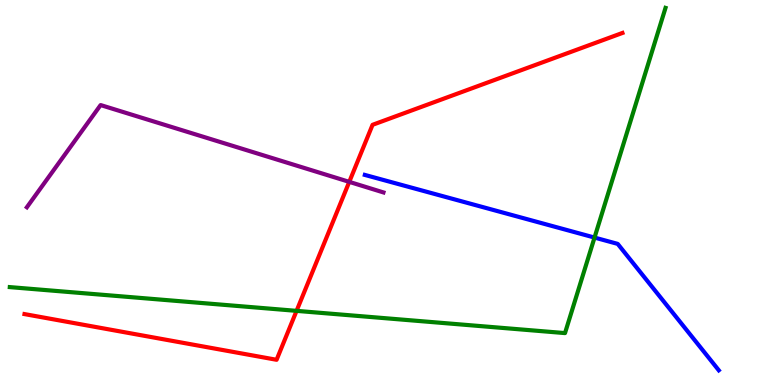[{'lines': ['blue', 'red'], 'intersections': []}, {'lines': ['green', 'red'], 'intersections': [{'x': 3.83, 'y': 1.93}]}, {'lines': ['purple', 'red'], 'intersections': [{'x': 4.51, 'y': 5.28}]}, {'lines': ['blue', 'green'], 'intersections': [{'x': 7.67, 'y': 3.83}]}, {'lines': ['blue', 'purple'], 'intersections': []}, {'lines': ['green', 'purple'], 'intersections': []}]